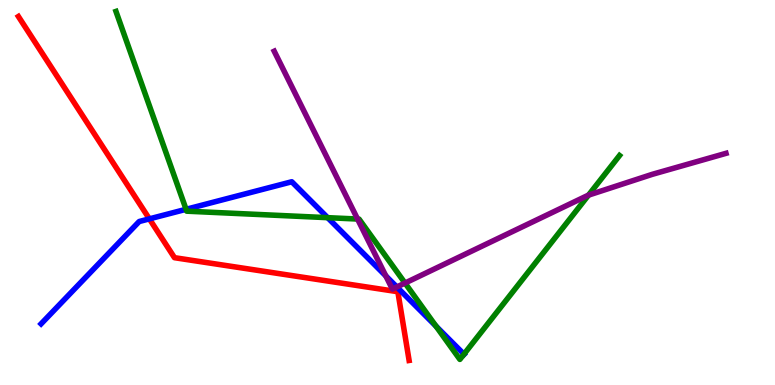[{'lines': ['blue', 'red'], 'intersections': [{'x': 1.93, 'y': 4.32}]}, {'lines': ['green', 'red'], 'intersections': []}, {'lines': ['purple', 'red'], 'intersections': []}, {'lines': ['blue', 'green'], 'intersections': [{'x': 2.4, 'y': 4.56}, {'x': 4.23, 'y': 4.35}, {'x': 5.63, 'y': 1.53}, {'x': 5.99, 'y': 0.8}]}, {'lines': ['blue', 'purple'], 'intersections': [{'x': 4.98, 'y': 2.83}, {'x': 5.12, 'y': 2.55}]}, {'lines': ['green', 'purple'], 'intersections': [{'x': 4.61, 'y': 4.31}, {'x': 5.23, 'y': 2.65}, {'x': 7.59, 'y': 4.93}]}]